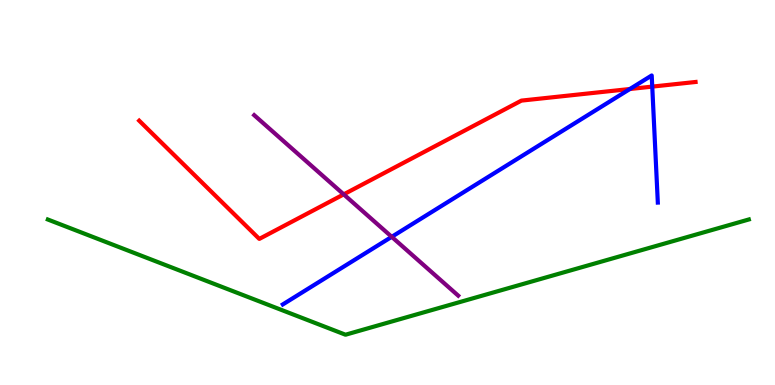[{'lines': ['blue', 'red'], 'intersections': [{'x': 8.13, 'y': 7.69}, {'x': 8.42, 'y': 7.75}]}, {'lines': ['green', 'red'], 'intersections': []}, {'lines': ['purple', 'red'], 'intersections': [{'x': 4.44, 'y': 4.95}]}, {'lines': ['blue', 'green'], 'intersections': []}, {'lines': ['blue', 'purple'], 'intersections': [{'x': 5.05, 'y': 3.85}]}, {'lines': ['green', 'purple'], 'intersections': []}]